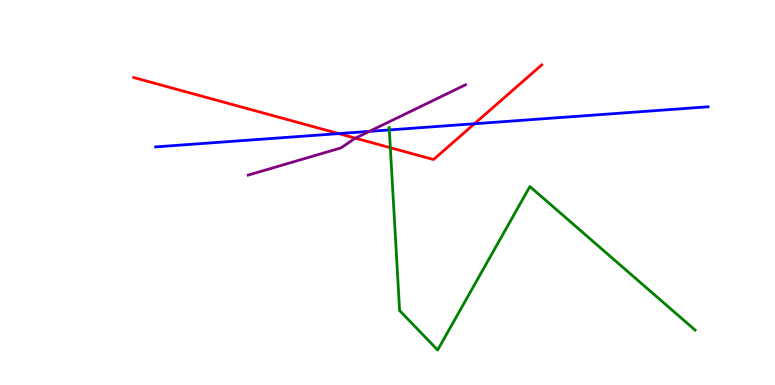[{'lines': ['blue', 'red'], 'intersections': [{'x': 4.37, 'y': 6.53}, {'x': 6.12, 'y': 6.79}]}, {'lines': ['green', 'red'], 'intersections': [{'x': 5.04, 'y': 6.16}]}, {'lines': ['purple', 'red'], 'intersections': [{'x': 4.59, 'y': 6.41}]}, {'lines': ['blue', 'green'], 'intersections': [{'x': 5.02, 'y': 6.63}]}, {'lines': ['blue', 'purple'], 'intersections': [{'x': 4.77, 'y': 6.59}]}, {'lines': ['green', 'purple'], 'intersections': []}]